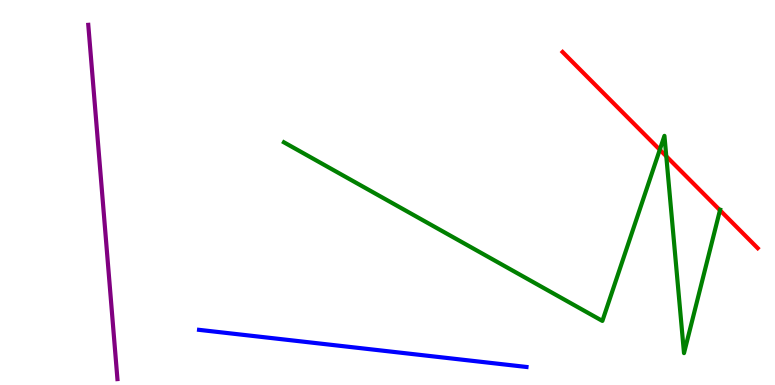[{'lines': ['blue', 'red'], 'intersections': []}, {'lines': ['green', 'red'], 'intersections': [{'x': 8.51, 'y': 6.11}, {'x': 8.6, 'y': 5.94}, {'x': 9.29, 'y': 4.54}]}, {'lines': ['purple', 'red'], 'intersections': []}, {'lines': ['blue', 'green'], 'intersections': []}, {'lines': ['blue', 'purple'], 'intersections': []}, {'lines': ['green', 'purple'], 'intersections': []}]